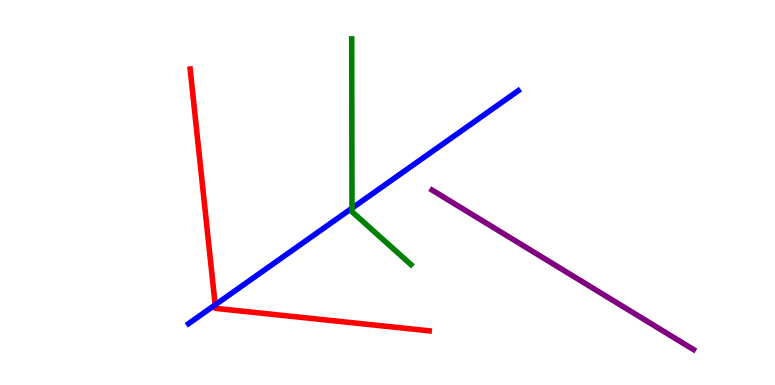[{'lines': ['blue', 'red'], 'intersections': [{'x': 2.78, 'y': 2.08}]}, {'lines': ['green', 'red'], 'intersections': []}, {'lines': ['purple', 'red'], 'intersections': []}, {'lines': ['blue', 'green'], 'intersections': [{'x': 4.54, 'y': 4.59}]}, {'lines': ['blue', 'purple'], 'intersections': []}, {'lines': ['green', 'purple'], 'intersections': []}]